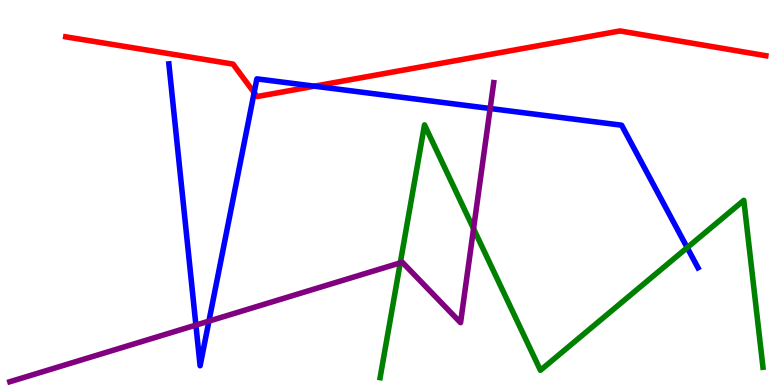[{'lines': ['blue', 'red'], 'intersections': [{'x': 3.28, 'y': 7.6}, {'x': 4.06, 'y': 7.76}]}, {'lines': ['green', 'red'], 'intersections': []}, {'lines': ['purple', 'red'], 'intersections': []}, {'lines': ['blue', 'green'], 'intersections': [{'x': 8.87, 'y': 3.57}]}, {'lines': ['blue', 'purple'], 'intersections': [{'x': 2.53, 'y': 1.56}, {'x': 2.7, 'y': 1.66}, {'x': 6.32, 'y': 7.18}]}, {'lines': ['green', 'purple'], 'intersections': [{'x': 5.16, 'y': 3.17}, {'x': 6.11, 'y': 4.06}]}]